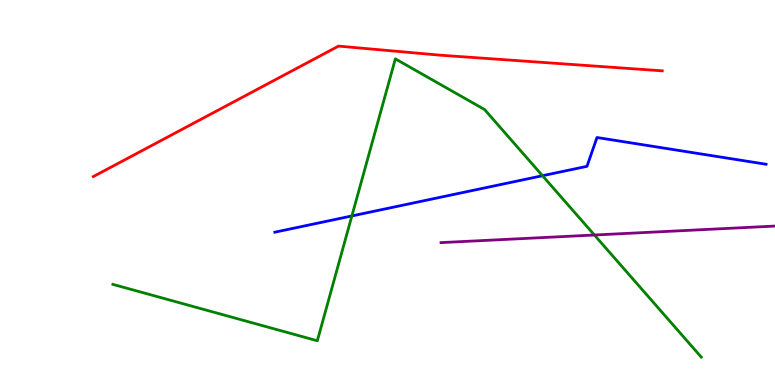[{'lines': ['blue', 'red'], 'intersections': []}, {'lines': ['green', 'red'], 'intersections': []}, {'lines': ['purple', 'red'], 'intersections': []}, {'lines': ['blue', 'green'], 'intersections': [{'x': 4.54, 'y': 4.39}, {'x': 7.0, 'y': 5.44}]}, {'lines': ['blue', 'purple'], 'intersections': []}, {'lines': ['green', 'purple'], 'intersections': [{'x': 7.67, 'y': 3.9}]}]